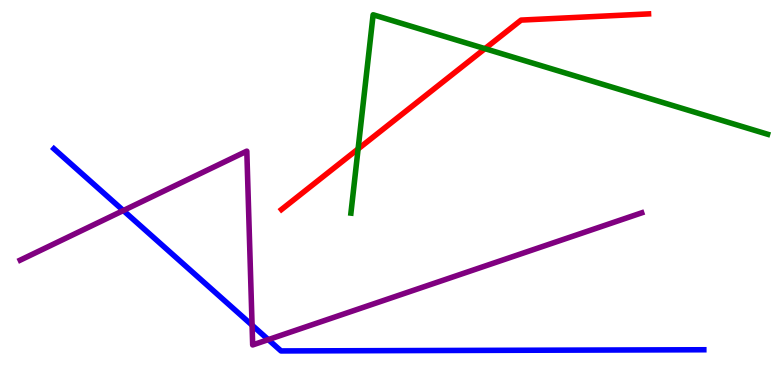[{'lines': ['blue', 'red'], 'intersections': []}, {'lines': ['green', 'red'], 'intersections': [{'x': 4.62, 'y': 6.13}, {'x': 6.26, 'y': 8.74}]}, {'lines': ['purple', 'red'], 'intersections': []}, {'lines': ['blue', 'green'], 'intersections': []}, {'lines': ['blue', 'purple'], 'intersections': [{'x': 1.59, 'y': 4.53}, {'x': 3.25, 'y': 1.55}, {'x': 3.46, 'y': 1.18}]}, {'lines': ['green', 'purple'], 'intersections': []}]